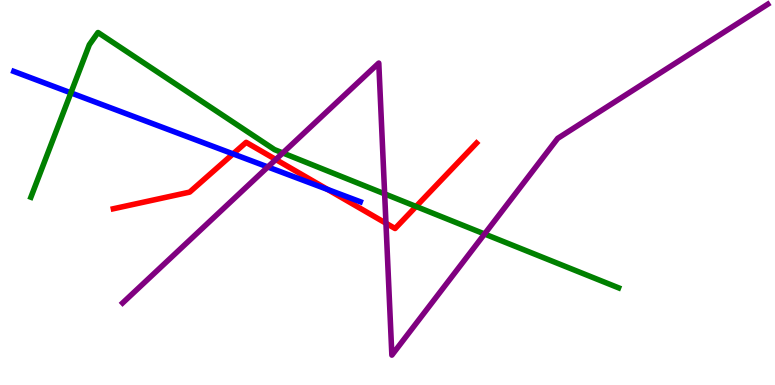[{'lines': ['blue', 'red'], 'intersections': [{'x': 3.01, 'y': 6.0}, {'x': 4.23, 'y': 5.08}]}, {'lines': ['green', 'red'], 'intersections': [{'x': 5.37, 'y': 4.64}]}, {'lines': ['purple', 'red'], 'intersections': [{'x': 3.56, 'y': 5.86}, {'x': 4.98, 'y': 4.2}]}, {'lines': ['blue', 'green'], 'intersections': [{'x': 0.915, 'y': 7.59}]}, {'lines': ['blue', 'purple'], 'intersections': [{'x': 3.46, 'y': 5.66}]}, {'lines': ['green', 'purple'], 'intersections': [{'x': 3.65, 'y': 6.03}, {'x': 4.96, 'y': 4.96}, {'x': 6.25, 'y': 3.92}]}]